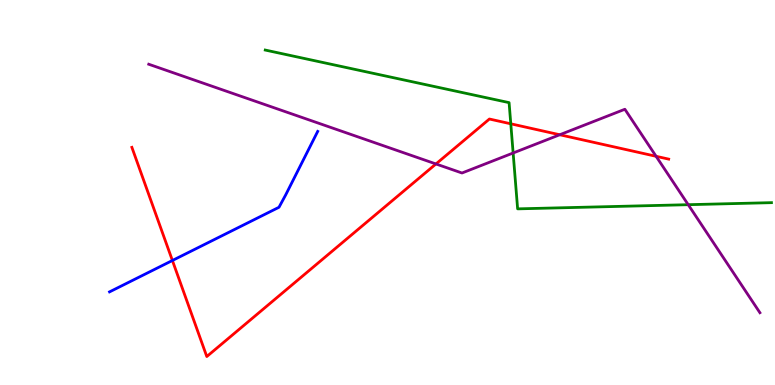[{'lines': ['blue', 'red'], 'intersections': [{'x': 2.22, 'y': 3.23}]}, {'lines': ['green', 'red'], 'intersections': [{'x': 6.59, 'y': 6.78}]}, {'lines': ['purple', 'red'], 'intersections': [{'x': 5.63, 'y': 5.74}, {'x': 7.22, 'y': 6.5}, {'x': 8.47, 'y': 5.94}]}, {'lines': ['blue', 'green'], 'intersections': []}, {'lines': ['blue', 'purple'], 'intersections': []}, {'lines': ['green', 'purple'], 'intersections': [{'x': 6.62, 'y': 6.03}, {'x': 8.88, 'y': 4.68}]}]